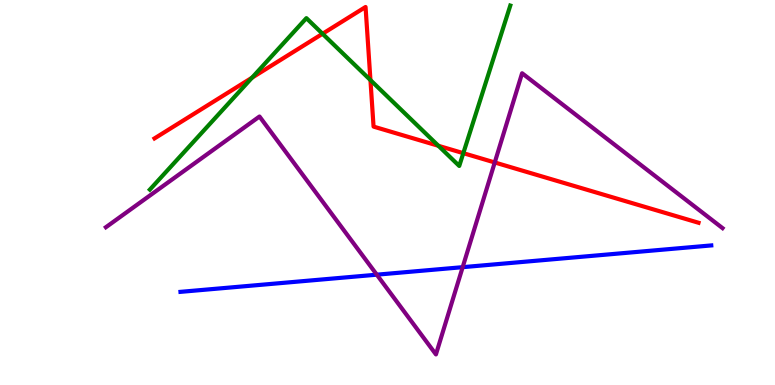[{'lines': ['blue', 'red'], 'intersections': []}, {'lines': ['green', 'red'], 'intersections': [{'x': 3.25, 'y': 7.98}, {'x': 4.16, 'y': 9.12}, {'x': 4.78, 'y': 7.92}, {'x': 5.66, 'y': 6.21}, {'x': 5.98, 'y': 6.02}]}, {'lines': ['purple', 'red'], 'intersections': [{'x': 6.38, 'y': 5.78}]}, {'lines': ['blue', 'green'], 'intersections': []}, {'lines': ['blue', 'purple'], 'intersections': [{'x': 4.86, 'y': 2.87}, {'x': 5.97, 'y': 3.06}]}, {'lines': ['green', 'purple'], 'intersections': []}]